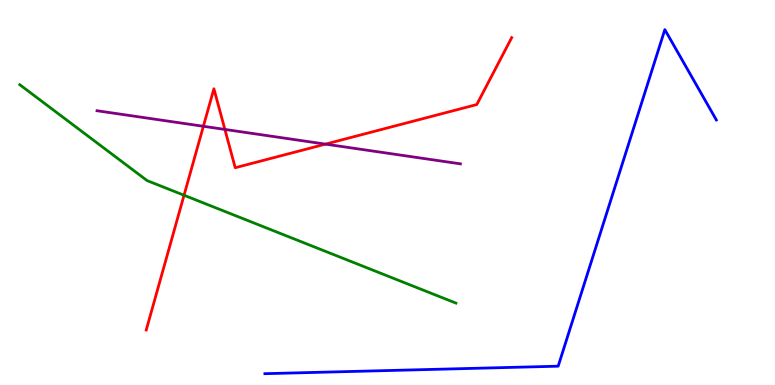[{'lines': ['blue', 'red'], 'intersections': []}, {'lines': ['green', 'red'], 'intersections': [{'x': 2.37, 'y': 4.93}]}, {'lines': ['purple', 'red'], 'intersections': [{'x': 2.62, 'y': 6.72}, {'x': 2.9, 'y': 6.64}, {'x': 4.2, 'y': 6.26}]}, {'lines': ['blue', 'green'], 'intersections': []}, {'lines': ['blue', 'purple'], 'intersections': []}, {'lines': ['green', 'purple'], 'intersections': []}]